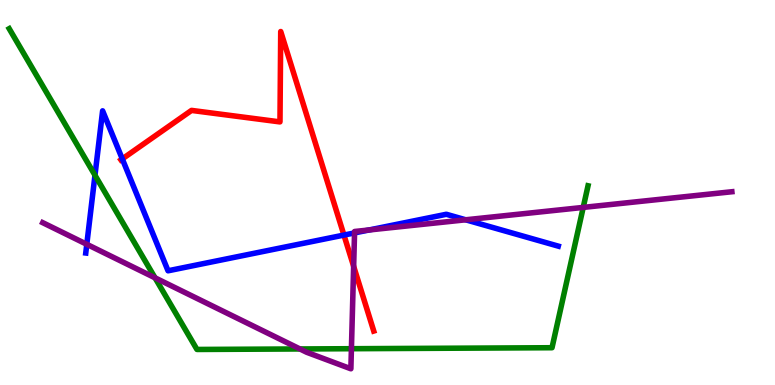[{'lines': ['blue', 'red'], 'intersections': [{'x': 1.58, 'y': 5.87}, {'x': 4.44, 'y': 3.89}]}, {'lines': ['green', 'red'], 'intersections': []}, {'lines': ['purple', 'red'], 'intersections': [{'x': 4.56, 'y': 3.08}]}, {'lines': ['blue', 'green'], 'intersections': [{'x': 1.23, 'y': 5.45}]}, {'lines': ['blue', 'purple'], 'intersections': [{'x': 1.12, 'y': 3.65}, {'x': 4.57, 'y': 3.95}, {'x': 4.76, 'y': 4.03}, {'x': 6.01, 'y': 4.29}]}, {'lines': ['green', 'purple'], 'intersections': [{'x': 2.0, 'y': 2.78}, {'x': 3.87, 'y': 0.936}, {'x': 4.53, 'y': 0.943}, {'x': 7.53, 'y': 4.61}]}]